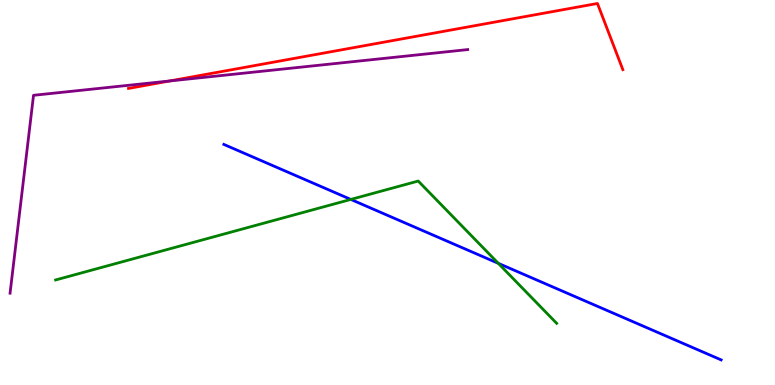[{'lines': ['blue', 'red'], 'intersections': []}, {'lines': ['green', 'red'], 'intersections': []}, {'lines': ['purple', 'red'], 'intersections': [{'x': 2.19, 'y': 7.9}]}, {'lines': ['blue', 'green'], 'intersections': [{'x': 4.53, 'y': 4.82}, {'x': 6.43, 'y': 3.16}]}, {'lines': ['blue', 'purple'], 'intersections': []}, {'lines': ['green', 'purple'], 'intersections': []}]